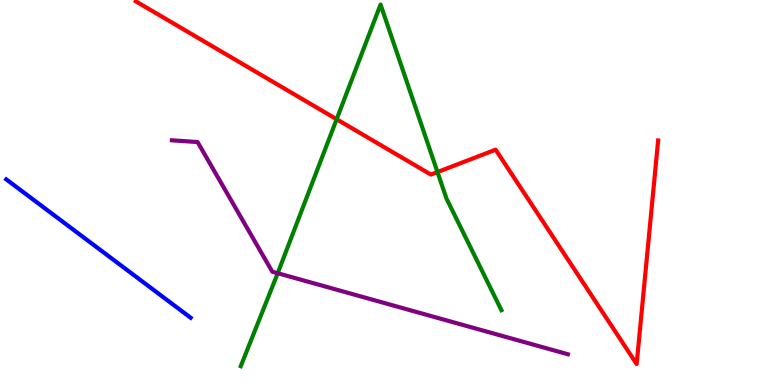[{'lines': ['blue', 'red'], 'intersections': []}, {'lines': ['green', 'red'], 'intersections': [{'x': 4.34, 'y': 6.9}, {'x': 5.64, 'y': 5.53}]}, {'lines': ['purple', 'red'], 'intersections': []}, {'lines': ['blue', 'green'], 'intersections': []}, {'lines': ['blue', 'purple'], 'intersections': []}, {'lines': ['green', 'purple'], 'intersections': [{'x': 3.58, 'y': 2.9}]}]